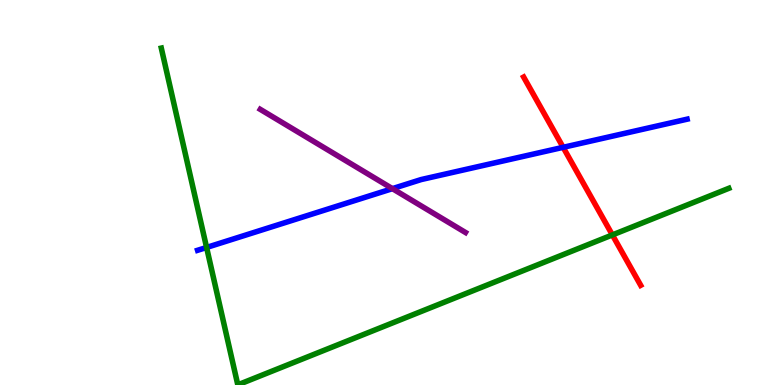[{'lines': ['blue', 'red'], 'intersections': [{'x': 7.27, 'y': 6.17}]}, {'lines': ['green', 'red'], 'intersections': [{'x': 7.9, 'y': 3.9}]}, {'lines': ['purple', 'red'], 'intersections': []}, {'lines': ['blue', 'green'], 'intersections': [{'x': 2.67, 'y': 3.57}]}, {'lines': ['blue', 'purple'], 'intersections': [{'x': 5.06, 'y': 5.1}]}, {'lines': ['green', 'purple'], 'intersections': []}]